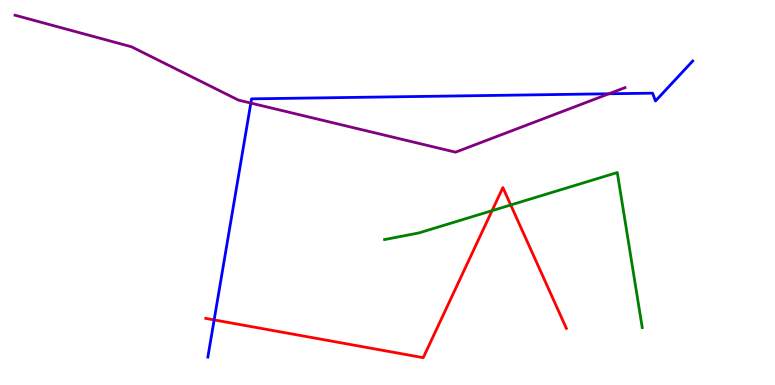[{'lines': ['blue', 'red'], 'intersections': [{'x': 2.76, 'y': 1.69}]}, {'lines': ['green', 'red'], 'intersections': [{'x': 6.35, 'y': 4.53}, {'x': 6.59, 'y': 4.68}]}, {'lines': ['purple', 'red'], 'intersections': []}, {'lines': ['blue', 'green'], 'intersections': []}, {'lines': ['blue', 'purple'], 'intersections': [{'x': 3.24, 'y': 7.32}, {'x': 7.86, 'y': 7.56}]}, {'lines': ['green', 'purple'], 'intersections': []}]